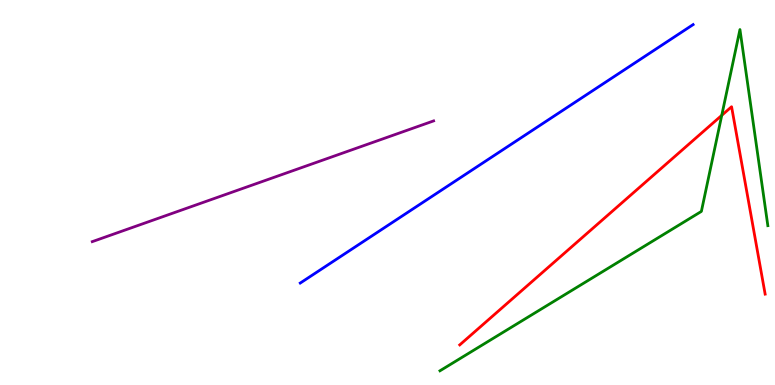[{'lines': ['blue', 'red'], 'intersections': []}, {'lines': ['green', 'red'], 'intersections': [{'x': 9.31, 'y': 7.0}]}, {'lines': ['purple', 'red'], 'intersections': []}, {'lines': ['blue', 'green'], 'intersections': []}, {'lines': ['blue', 'purple'], 'intersections': []}, {'lines': ['green', 'purple'], 'intersections': []}]